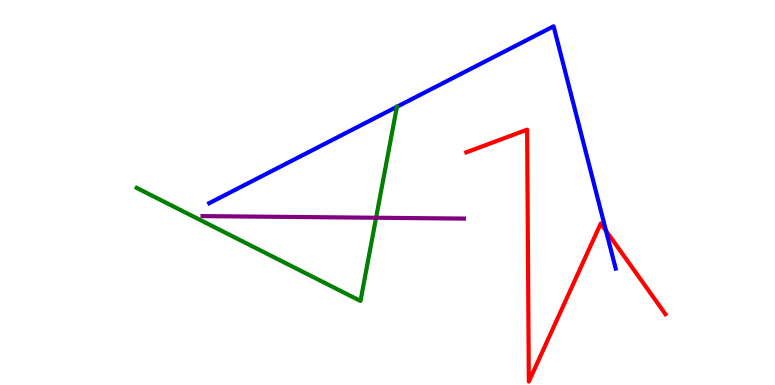[{'lines': ['blue', 'red'], 'intersections': [{'x': 7.82, 'y': 4.01}]}, {'lines': ['green', 'red'], 'intersections': []}, {'lines': ['purple', 'red'], 'intersections': []}, {'lines': ['blue', 'green'], 'intersections': []}, {'lines': ['blue', 'purple'], 'intersections': []}, {'lines': ['green', 'purple'], 'intersections': [{'x': 4.85, 'y': 4.34}]}]